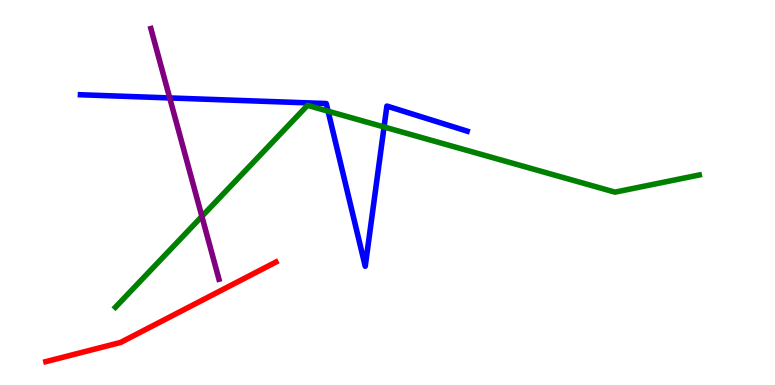[{'lines': ['blue', 'red'], 'intersections': []}, {'lines': ['green', 'red'], 'intersections': []}, {'lines': ['purple', 'red'], 'intersections': []}, {'lines': ['blue', 'green'], 'intersections': [{'x': 4.23, 'y': 7.11}, {'x': 4.96, 'y': 6.7}]}, {'lines': ['blue', 'purple'], 'intersections': [{'x': 2.19, 'y': 7.46}]}, {'lines': ['green', 'purple'], 'intersections': [{'x': 2.6, 'y': 4.38}]}]